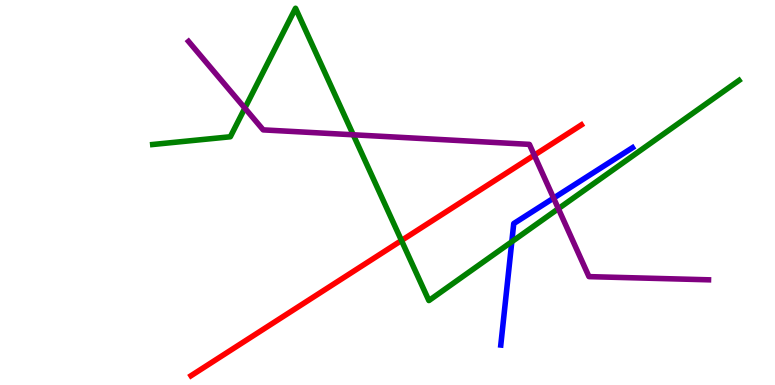[{'lines': ['blue', 'red'], 'intersections': []}, {'lines': ['green', 'red'], 'intersections': [{'x': 5.18, 'y': 3.75}]}, {'lines': ['purple', 'red'], 'intersections': [{'x': 6.89, 'y': 5.97}]}, {'lines': ['blue', 'green'], 'intersections': [{'x': 6.6, 'y': 3.72}]}, {'lines': ['blue', 'purple'], 'intersections': [{'x': 7.14, 'y': 4.85}]}, {'lines': ['green', 'purple'], 'intersections': [{'x': 3.16, 'y': 7.19}, {'x': 4.56, 'y': 6.5}, {'x': 7.2, 'y': 4.58}]}]